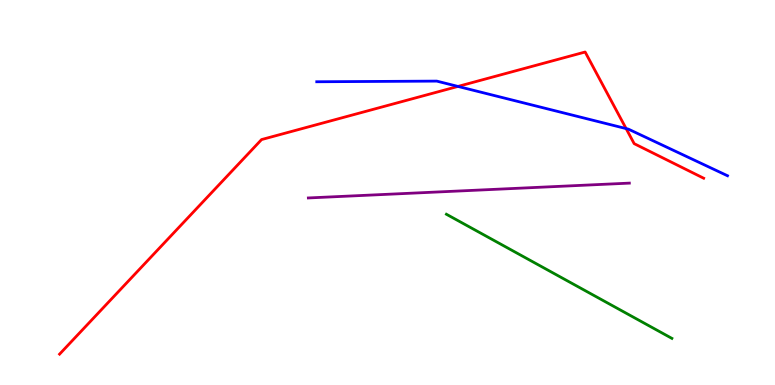[{'lines': ['blue', 'red'], 'intersections': [{'x': 5.91, 'y': 7.76}, {'x': 8.08, 'y': 6.66}]}, {'lines': ['green', 'red'], 'intersections': []}, {'lines': ['purple', 'red'], 'intersections': []}, {'lines': ['blue', 'green'], 'intersections': []}, {'lines': ['blue', 'purple'], 'intersections': []}, {'lines': ['green', 'purple'], 'intersections': []}]